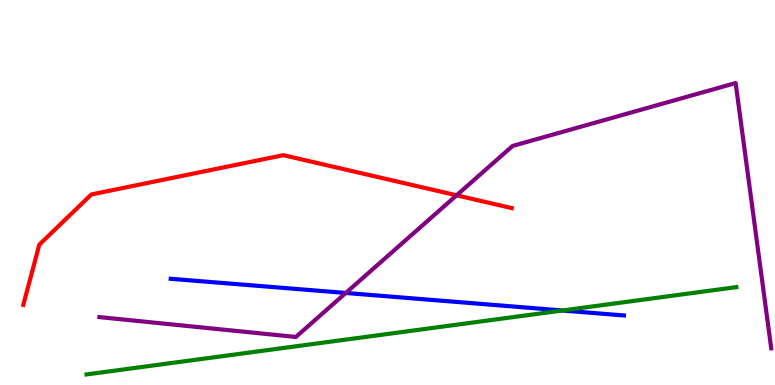[{'lines': ['blue', 'red'], 'intersections': []}, {'lines': ['green', 'red'], 'intersections': []}, {'lines': ['purple', 'red'], 'intersections': [{'x': 5.89, 'y': 4.93}]}, {'lines': ['blue', 'green'], 'intersections': [{'x': 7.26, 'y': 1.94}]}, {'lines': ['blue', 'purple'], 'intersections': [{'x': 4.46, 'y': 2.39}]}, {'lines': ['green', 'purple'], 'intersections': []}]